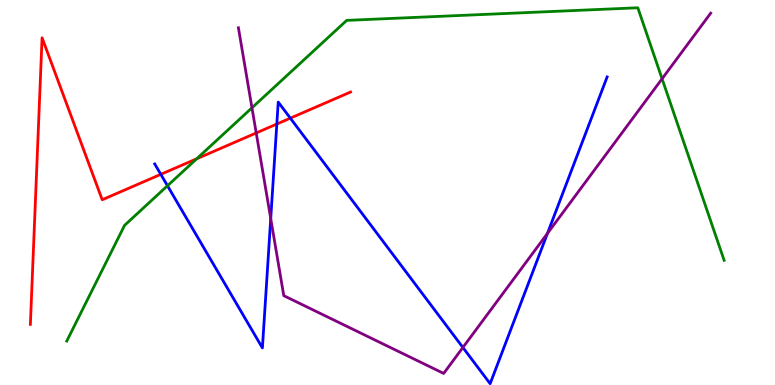[{'lines': ['blue', 'red'], 'intersections': [{'x': 2.07, 'y': 5.47}, {'x': 3.57, 'y': 6.78}, {'x': 3.75, 'y': 6.93}]}, {'lines': ['green', 'red'], 'intersections': [{'x': 2.54, 'y': 5.88}]}, {'lines': ['purple', 'red'], 'intersections': [{'x': 3.31, 'y': 6.55}]}, {'lines': ['blue', 'green'], 'intersections': [{'x': 2.16, 'y': 5.18}]}, {'lines': ['blue', 'purple'], 'intersections': [{'x': 3.49, 'y': 4.32}, {'x': 5.97, 'y': 0.974}, {'x': 7.06, 'y': 3.94}]}, {'lines': ['green', 'purple'], 'intersections': [{'x': 3.25, 'y': 7.2}, {'x': 8.54, 'y': 7.95}]}]